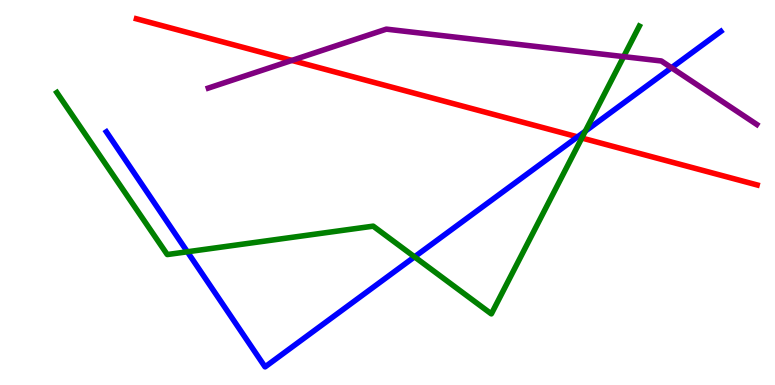[{'lines': ['blue', 'red'], 'intersections': [{'x': 7.45, 'y': 6.44}]}, {'lines': ['green', 'red'], 'intersections': [{'x': 7.51, 'y': 6.42}]}, {'lines': ['purple', 'red'], 'intersections': [{'x': 3.77, 'y': 8.43}]}, {'lines': ['blue', 'green'], 'intersections': [{'x': 2.42, 'y': 3.46}, {'x': 5.35, 'y': 3.33}, {'x': 7.55, 'y': 6.59}]}, {'lines': ['blue', 'purple'], 'intersections': [{'x': 8.66, 'y': 8.24}]}, {'lines': ['green', 'purple'], 'intersections': [{'x': 8.05, 'y': 8.53}]}]